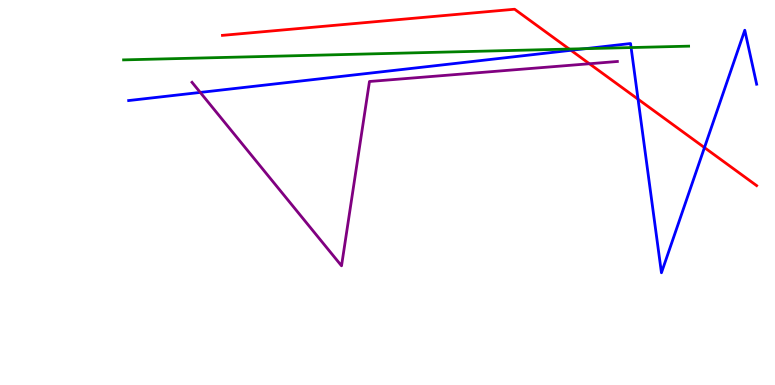[{'lines': ['blue', 'red'], 'intersections': [{'x': 7.37, 'y': 8.69}, {'x': 8.23, 'y': 7.42}, {'x': 9.09, 'y': 6.17}]}, {'lines': ['green', 'red'], 'intersections': [{'x': 7.35, 'y': 8.73}]}, {'lines': ['purple', 'red'], 'intersections': [{'x': 7.61, 'y': 8.34}]}, {'lines': ['blue', 'green'], 'intersections': [{'x': 7.55, 'y': 8.74}, {'x': 8.14, 'y': 8.76}]}, {'lines': ['blue', 'purple'], 'intersections': [{'x': 2.58, 'y': 7.6}]}, {'lines': ['green', 'purple'], 'intersections': []}]